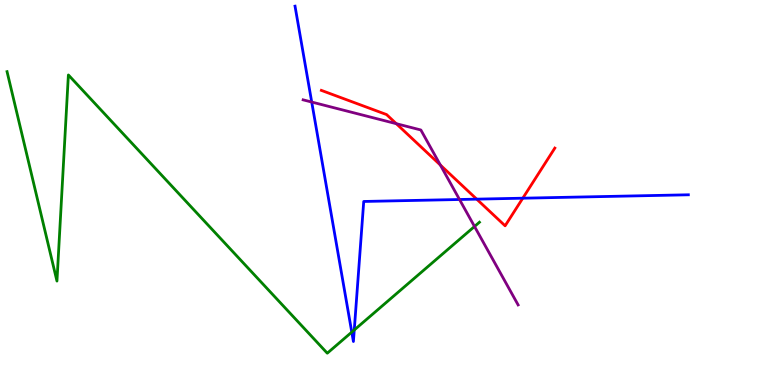[{'lines': ['blue', 'red'], 'intersections': [{'x': 6.15, 'y': 4.83}, {'x': 6.75, 'y': 4.85}]}, {'lines': ['green', 'red'], 'intersections': []}, {'lines': ['purple', 'red'], 'intersections': [{'x': 5.11, 'y': 6.79}, {'x': 5.68, 'y': 5.71}]}, {'lines': ['blue', 'green'], 'intersections': [{'x': 4.54, 'y': 1.37}, {'x': 4.57, 'y': 1.43}]}, {'lines': ['blue', 'purple'], 'intersections': [{'x': 4.02, 'y': 7.35}, {'x': 5.93, 'y': 4.82}]}, {'lines': ['green', 'purple'], 'intersections': [{'x': 6.12, 'y': 4.12}]}]